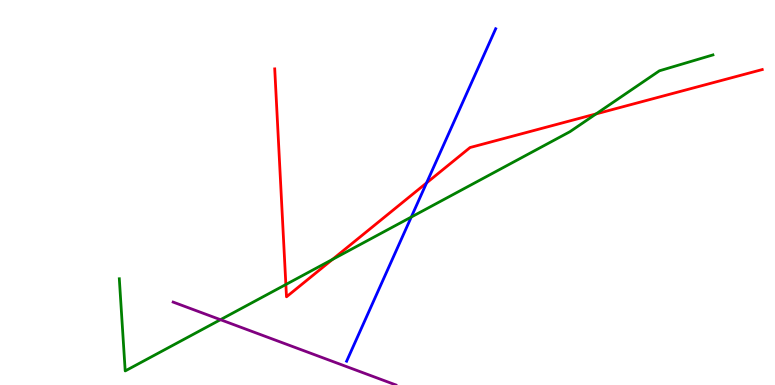[{'lines': ['blue', 'red'], 'intersections': [{'x': 5.5, 'y': 5.25}]}, {'lines': ['green', 'red'], 'intersections': [{'x': 3.69, 'y': 2.61}, {'x': 4.29, 'y': 3.26}, {'x': 7.69, 'y': 7.04}]}, {'lines': ['purple', 'red'], 'intersections': []}, {'lines': ['blue', 'green'], 'intersections': [{'x': 5.31, 'y': 4.36}]}, {'lines': ['blue', 'purple'], 'intersections': []}, {'lines': ['green', 'purple'], 'intersections': [{'x': 2.84, 'y': 1.7}]}]